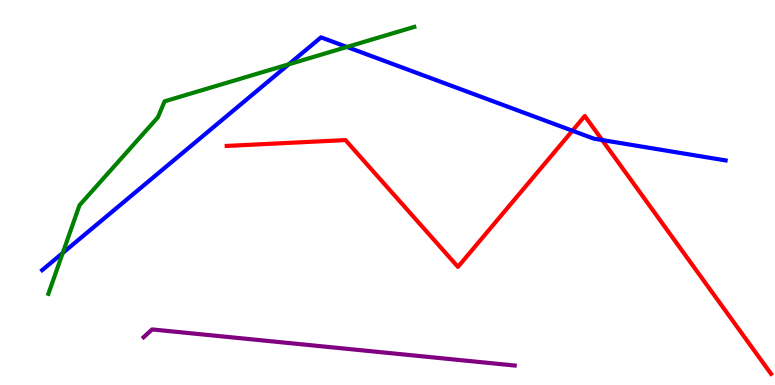[{'lines': ['blue', 'red'], 'intersections': [{'x': 7.39, 'y': 6.6}, {'x': 7.77, 'y': 6.36}]}, {'lines': ['green', 'red'], 'intersections': []}, {'lines': ['purple', 'red'], 'intersections': []}, {'lines': ['blue', 'green'], 'intersections': [{'x': 0.809, 'y': 3.43}, {'x': 3.73, 'y': 8.33}, {'x': 4.48, 'y': 8.78}]}, {'lines': ['blue', 'purple'], 'intersections': []}, {'lines': ['green', 'purple'], 'intersections': []}]